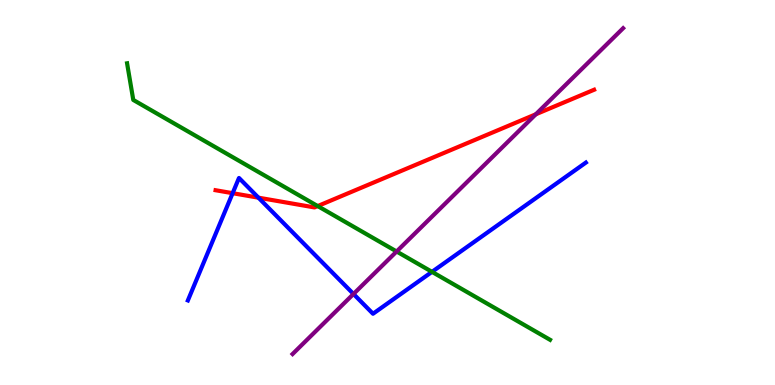[{'lines': ['blue', 'red'], 'intersections': [{'x': 3.0, 'y': 4.98}, {'x': 3.33, 'y': 4.87}]}, {'lines': ['green', 'red'], 'intersections': [{'x': 4.1, 'y': 4.65}]}, {'lines': ['purple', 'red'], 'intersections': [{'x': 6.91, 'y': 7.03}]}, {'lines': ['blue', 'green'], 'intersections': [{'x': 5.57, 'y': 2.94}]}, {'lines': ['blue', 'purple'], 'intersections': [{'x': 4.56, 'y': 2.36}]}, {'lines': ['green', 'purple'], 'intersections': [{'x': 5.12, 'y': 3.47}]}]